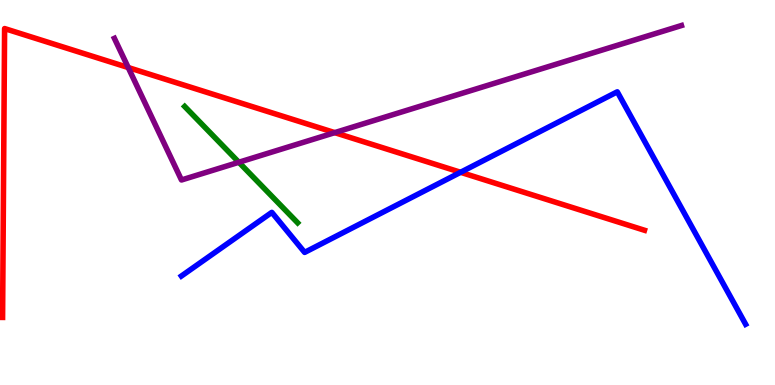[{'lines': ['blue', 'red'], 'intersections': [{'x': 5.94, 'y': 5.52}]}, {'lines': ['green', 'red'], 'intersections': []}, {'lines': ['purple', 'red'], 'intersections': [{'x': 1.65, 'y': 8.25}, {'x': 4.32, 'y': 6.56}]}, {'lines': ['blue', 'green'], 'intersections': []}, {'lines': ['blue', 'purple'], 'intersections': []}, {'lines': ['green', 'purple'], 'intersections': [{'x': 3.08, 'y': 5.79}]}]